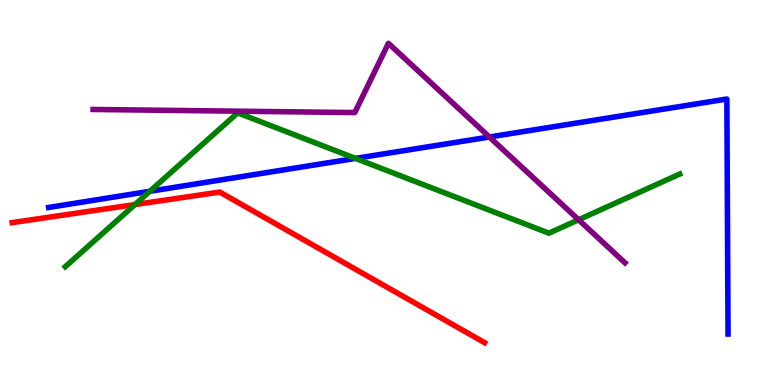[{'lines': ['blue', 'red'], 'intersections': []}, {'lines': ['green', 'red'], 'intersections': [{'x': 1.74, 'y': 4.69}]}, {'lines': ['purple', 'red'], 'intersections': []}, {'lines': ['blue', 'green'], 'intersections': [{'x': 1.93, 'y': 5.03}, {'x': 4.59, 'y': 5.89}]}, {'lines': ['blue', 'purple'], 'intersections': [{'x': 6.31, 'y': 6.44}]}, {'lines': ['green', 'purple'], 'intersections': [{'x': 7.47, 'y': 4.29}]}]